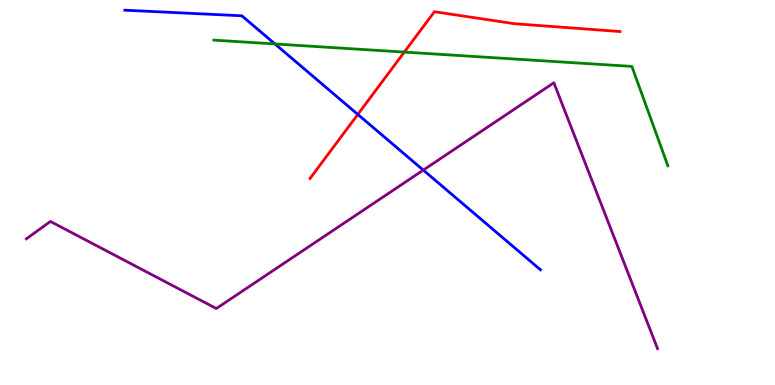[{'lines': ['blue', 'red'], 'intersections': [{'x': 4.62, 'y': 7.03}]}, {'lines': ['green', 'red'], 'intersections': [{'x': 5.22, 'y': 8.65}]}, {'lines': ['purple', 'red'], 'intersections': []}, {'lines': ['blue', 'green'], 'intersections': [{'x': 3.55, 'y': 8.86}]}, {'lines': ['blue', 'purple'], 'intersections': [{'x': 5.46, 'y': 5.58}]}, {'lines': ['green', 'purple'], 'intersections': []}]